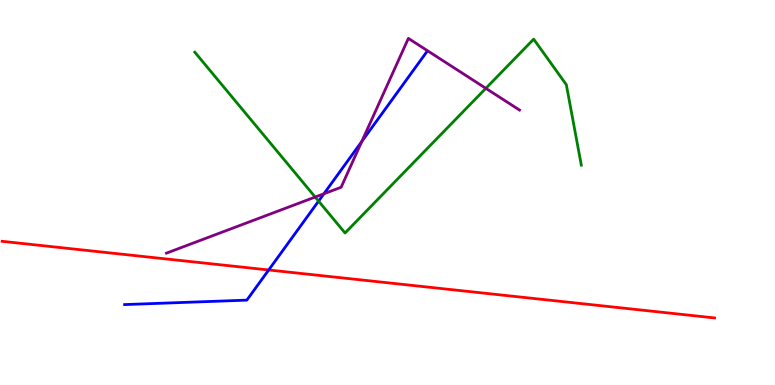[{'lines': ['blue', 'red'], 'intersections': [{'x': 3.47, 'y': 2.99}]}, {'lines': ['green', 'red'], 'intersections': []}, {'lines': ['purple', 'red'], 'intersections': []}, {'lines': ['blue', 'green'], 'intersections': [{'x': 4.11, 'y': 4.78}]}, {'lines': ['blue', 'purple'], 'intersections': [{'x': 4.18, 'y': 4.97}, {'x': 4.67, 'y': 6.33}]}, {'lines': ['green', 'purple'], 'intersections': [{'x': 4.07, 'y': 4.88}, {'x': 6.27, 'y': 7.71}]}]